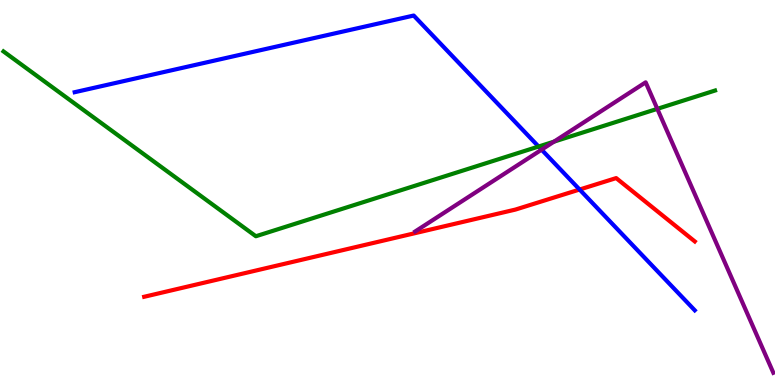[{'lines': ['blue', 'red'], 'intersections': [{'x': 7.48, 'y': 5.08}]}, {'lines': ['green', 'red'], 'intersections': []}, {'lines': ['purple', 'red'], 'intersections': []}, {'lines': ['blue', 'green'], 'intersections': [{'x': 6.95, 'y': 6.19}]}, {'lines': ['blue', 'purple'], 'intersections': [{'x': 6.99, 'y': 6.11}]}, {'lines': ['green', 'purple'], 'intersections': [{'x': 7.15, 'y': 6.32}, {'x': 8.48, 'y': 7.17}]}]